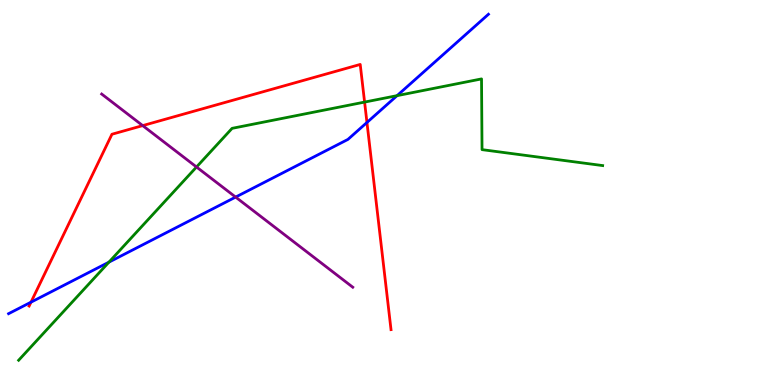[{'lines': ['blue', 'red'], 'intersections': [{'x': 0.4, 'y': 2.15}, {'x': 4.73, 'y': 6.82}]}, {'lines': ['green', 'red'], 'intersections': [{'x': 4.7, 'y': 7.35}]}, {'lines': ['purple', 'red'], 'intersections': [{'x': 1.84, 'y': 6.74}]}, {'lines': ['blue', 'green'], 'intersections': [{'x': 1.41, 'y': 3.19}, {'x': 5.12, 'y': 7.52}]}, {'lines': ['blue', 'purple'], 'intersections': [{'x': 3.04, 'y': 4.88}]}, {'lines': ['green', 'purple'], 'intersections': [{'x': 2.54, 'y': 5.66}]}]